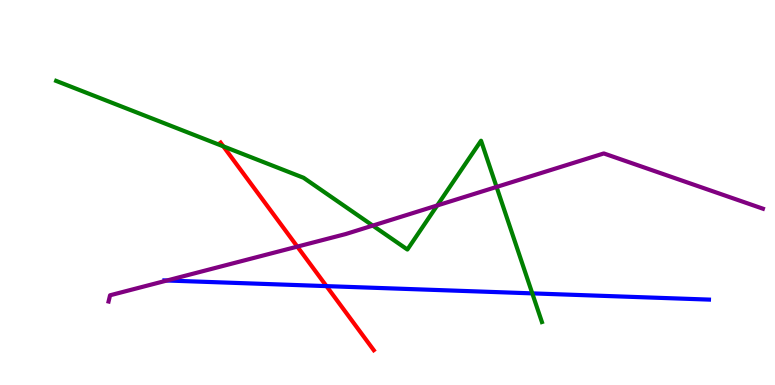[{'lines': ['blue', 'red'], 'intersections': [{'x': 4.21, 'y': 2.57}]}, {'lines': ['green', 'red'], 'intersections': [{'x': 2.88, 'y': 6.2}]}, {'lines': ['purple', 'red'], 'intersections': [{'x': 3.84, 'y': 3.59}]}, {'lines': ['blue', 'green'], 'intersections': [{'x': 6.87, 'y': 2.38}]}, {'lines': ['blue', 'purple'], 'intersections': [{'x': 2.15, 'y': 2.71}]}, {'lines': ['green', 'purple'], 'intersections': [{'x': 4.81, 'y': 4.14}, {'x': 5.64, 'y': 4.66}, {'x': 6.41, 'y': 5.14}]}]